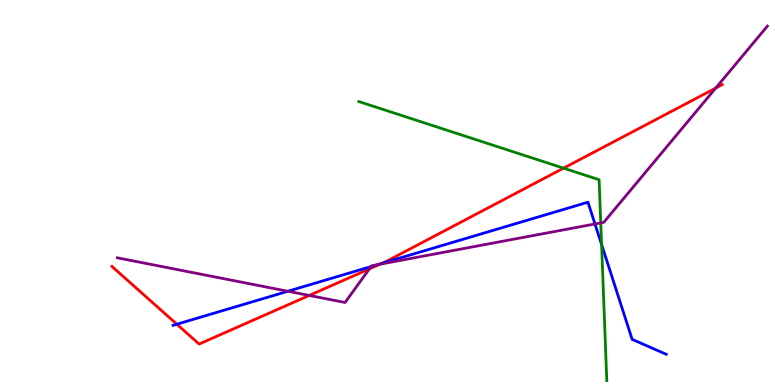[{'lines': ['blue', 'red'], 'intersections': [{'x': 2.28, 'y': 1.58}, {'x': 4.93, 'y': 3.16}]}, {'lines': ['green', 'red'], 'intersections': [{'x': 7.27, 'y': 5.63}]}, {'lines': ['purple', 'red'], 'intersections': [{'x': 3.99, 'y': 2.33}, {'x': 4.77, 'y': 3.02}, {'x': 4.9, 'y': 3.14}, {'x': 9.24, 'y': 7.71}]}, {'lines': ['blue', 'green'], 'intersections': [{'x': 7.76, 'y': 3.65}]}, {'lines': ['blue', 'purple'], 'intersections': [{'x': 3.71, 'y': 2.43}, {'x': 4.79, 'y': 3.08}, {'x': 4.87, 'y': 3.12}, {'x': 7.68, 'y': 4.18}]}, {'lines': ['green', 'purple'], 'intersections': [{'x': 7.75, 'y': 4.21}]}]